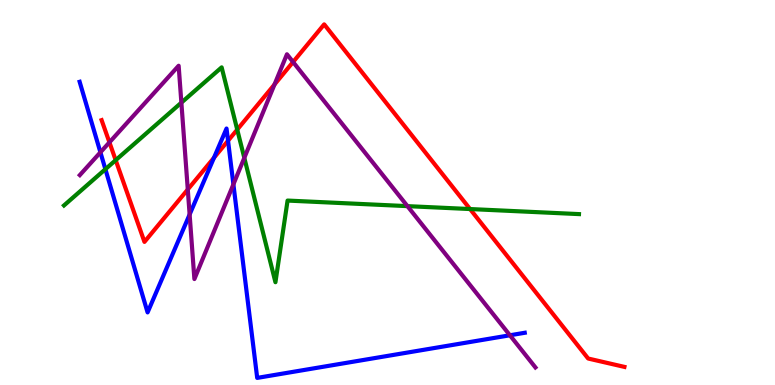[{'lines': ['blue', 'red'], 'intersections': [{'x': 2.76, 'y': 5.9}, {'x': 2.94, 'y': 6.34}]}, {'lines': ['green', 'red'], 'intersections': [{'x': 1.49, 'y': 5.84}, {'x': 3.06, 'y': 6.63}, {'x': 6.07, 'y': 4.57}]}, {'lines': ['purple', 'red'], 'intersections': [{'x': 1.41, 'y': 6.3}, {'x': 2.42, 'y': 5.08}, {'x': 3.54, 'y': 7.81}, {'x': 3.78, 'y': 8.39}]}, {'lines': ['blue', 'green'], 'intersections': [{'x': 1.36, 'y': 5.61}]}, {'lines': ['blue', 'purple'], 'intersections': [{'x': 1.3, 'y': 6.04}, {'x': 2.45, 'y': 4.43}, {'x': 3.01, 'y': 5.21}, {'x': 6.58, 'y': 1.29}]}, {'lines': ['green', 'purple'], 'intersections': [{'x': 2.34, 'y': 7.33}, {'x': 3.15, 'y': 5.9}, {'x': 5.26, 'y': 4.65}]}]